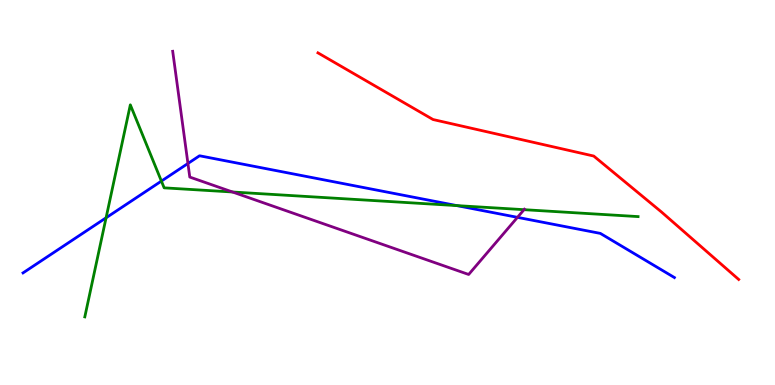[{'lines': ['blue', 'red'], 'intersections': []}, {'lines': ['green', 'red'], 'intersections': []}, {'lines': ['purple', 'red'], 'intersections': []}, {'lines': ['blue', 'green'], 'intersections': [{'x': 1.37, 'y': 4.34}, {'x': 2.08, 'y': 5.3}, {'x': 5.89, 'y': 4.66}]}, {'lines': ['blue', 'purple'], 'intersections': [{'x': 2.42, 'y': 5.75}, {'x': 6.68, 'y': 4.35}]}, {'lines': ['green', 'purple'], 'intersections': [{'x': 3.0, 'y': 5.01}, {'x': 6.76, 'y': 4.55}]}]